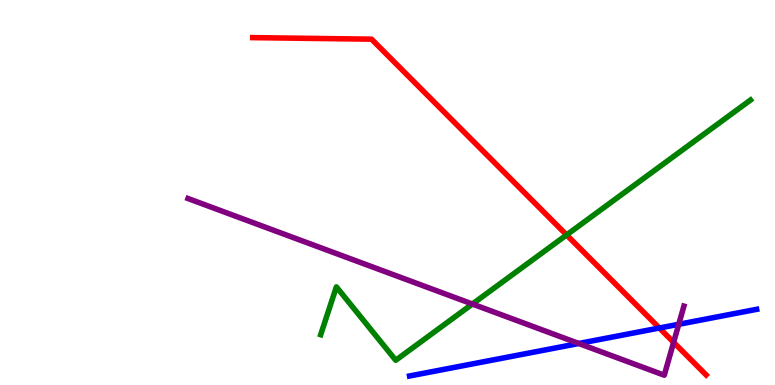[{'lines': ['blue', 'red'], 'intersections': [{'x': 8.51, 'y': 1.48}]}, {'lines': ['green', 'red'], 'intersections': [{'x': 7.31, 'y': 3.9}]}, {'lines': ['purple', 'red'], 'intersections': [{'x': 8.69, 'y': 1.11}]}, {'lines': ['blue', 'green'], 'intersections': []}, {'lines': ['blue', 'purple'], 'intersections': [{'x': 7.47, 'y': 1.08}, {'x': 8.76, 'y': 1.58}]}, {'lines': ['green', 'purple'], 'intersections': [{'x': 6.1, 'y': 2.1}]}]